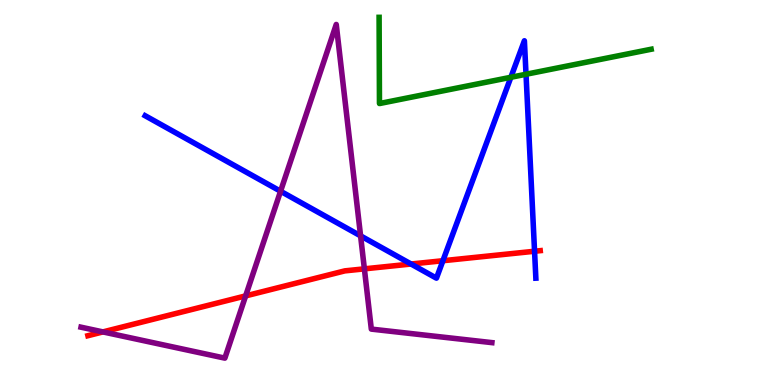[{'lines': ['blue', 'red'], 'intersections': [{'x': 5.3, 'y': 3.14}, {'x': 5.72, 'y': 3.23}, {'x': 6.9, 'y': 3.47}]}, {'lines': ['green', 'red'], 'intersections': []}, {'lines': ['purple', 'red'], 'intersections': [{'x': 1.33, 'y': 1.38}, {'x': 3.17, 'y': 2.31}, {'x': 4.7, 'y': 3.02}]}, {'lines': ['blue', 'green'], 'intersections': [{'x': 6.59, 'y': 7.99}, {'x': 6.79, 'y': 8.07}]}, {'lines': ['blue', 'purple'], 'intersections': [{'x': 3.62, 'y': 5.03}, {'x': 4.65, 'y': 3.87}]}, {'lines': ['green', 'purple'], 'intersections': []}]